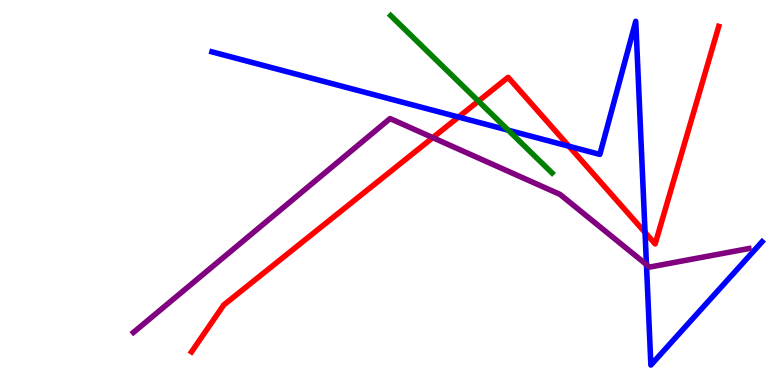[{'lines': ['blue', 'red'], 'intersections': [{'x': 5.92, 'y': 6.96}, {'x': 7.34, 'y': 6.2}, {'x': 8.32, 'y': 3.96}]}, {'lines': ['green', 'red'], 'intersections': [{'x': 6.17, 'y': 7.37}]}, {'lines': ['purple', 'red'], 'intersections': [{'x': 5.58, 'y': 6.42}]}, {'lines': ['blue', 'green'], 'intersections': [{'x': 6.56, 'y': 6.62}]}, {'lines': ['blue', 'purple'], 'intersections': [{'x': 8.34, 'y': 3.13}]}, {'lines': ['green', 'purple'], 'intersections': []}]